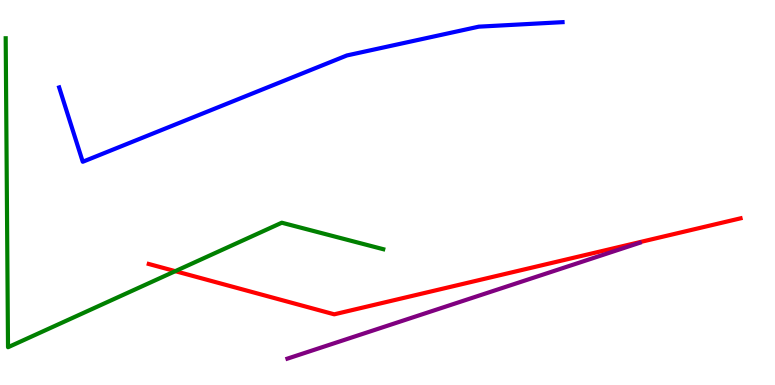[{'lines': ['blue', 'red'], 'intersections': []}, {'lines': ['green', 'red'], 'intersections': [{'x': 2.26, 'y': 2.96}]}, {'lines': ['purple', 'red'], 'intersections': []}, {'lines': ['blue', 'green'], 'intersections': []}, {'lines': ['blue', 'purple'], 'intersections': []}, {'lines': ['green', 'purple'], 'intersections': []}]